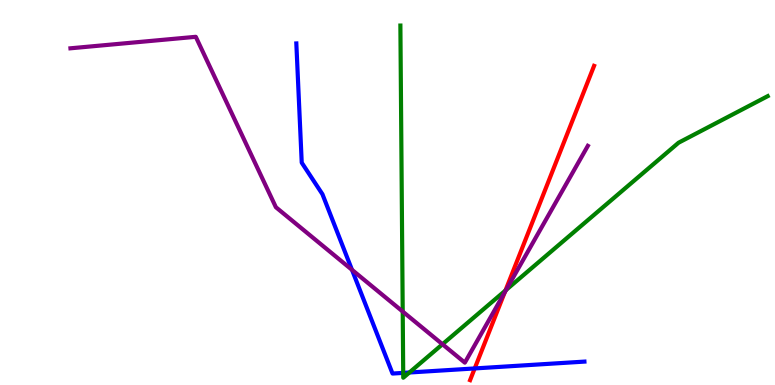[{'lines': ['blue', 'red'], 'intersections': [{'x': 6.13, 'y': 0.43}]}, {'lines': ['green', 'red'], 'intersections': [{'x': 6.52, 'y': 2.45}]}, {'lines': ['purple', 'red'], 'intersections': [{'x': 6.51, 'y': 2.41}]}, {'lines': ['blue', 'green'], 'intersections': [{'x': 5.2, 'y': 0.315}, {'x': 5.28, 'y': 0.325}]}, {'lines': ['blue', 'purple'], 'intersections': [{'x': 4.54, 'y': 2.99}]}, {'lines': ['green', 'purple'], 'intersections': [{'x': 5.2, 'y': 1.91}, {'x': 5.71, 'y': 1.06}, {'x': 6.53, 'y': 2.47}]}]